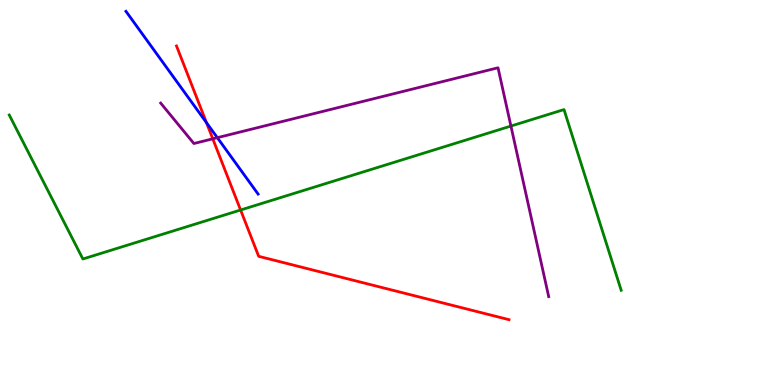[{'lines': ['blue', 'red'], 'intersections': [{'x': 2.66, 'y': 6.81}]}, {'lines': ['green', 'red'], 'intersections': [{'x': 3.1, 'y': 4.55}]}, {'lines': ['purple', 'red'], 'intersections': [{'x': 2.75, 'y': 6.39}]}, {'lines': ['blue', 'green'], 'intersections': []}, {'lines': ['blue', 'purple'], 'intersections': [{'x': 2.8, 'y': 6.42}]}, {'lines': ['green', 'purple'], 'intersections': [{'x': 6.59, 'y': 6.73}]}]